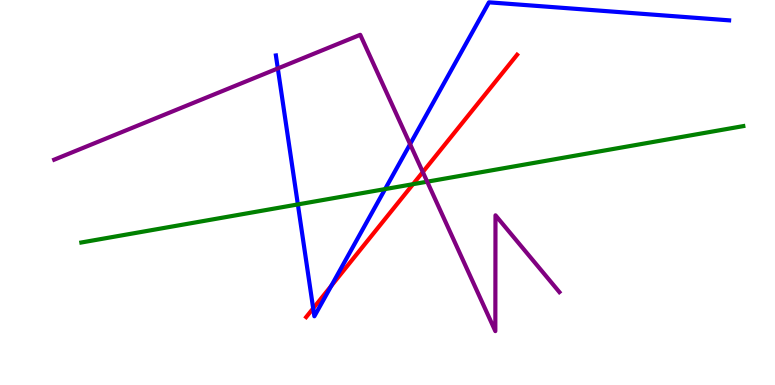[{'lines': ['blue', 'red'], 'intersections': [{'x': 4.04, 'y': 1.99}, {'x': 4.27, 'y': 2.57}]}, {'lines': ['green', 'red'], 'intersections': [{'x': 5.33, 'y': 5.22}]}, {'lines': ['purple', 'red'], 'intersections': [{'x': 5.46, 'y': 5.53}]}, {'lines': ['blue', 'green'], 'intersections': [{'x': 3.84, 'y': 4.69}, {'x': 4.97, 'y': 5.09}]}, {'lines': ['blue', 'purple'], 'intersections': [{'x': 3.58, 'y': 8.22}, {'x': 5.29, 'y': 6.26}]}, {'lines': ['green', 'purple'], 'intersections': [{'x': 5.51, 'y': 5.28}]}]